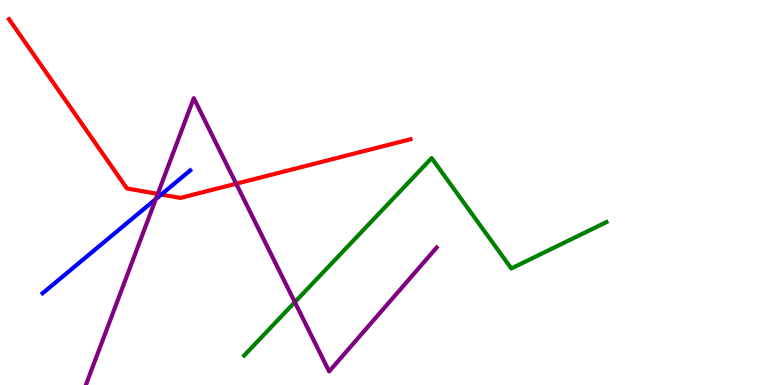[{'lines': ['blue', 'red'], 'intersections': [{'x': 2.08, 'y': 4.95}]}, {'lines': ['green', 'red'], 'intersections': []}, {'lines': ['purple', 'red'], 'intersections': [{'x': 2.04, 'y': 4.96}, {'x': 3.05, 'y': 5.23}]}, {'lines': ['blue', 'green'], 'intersections': []}, {'lines': ['blue', 'purple'], 'intersections': [{'x': 2.01, 'y': 4.83}]}, {'lines': ['green', 'purple'], 'intersections': [{'x': 3.8, 'y': 2.15}]}]